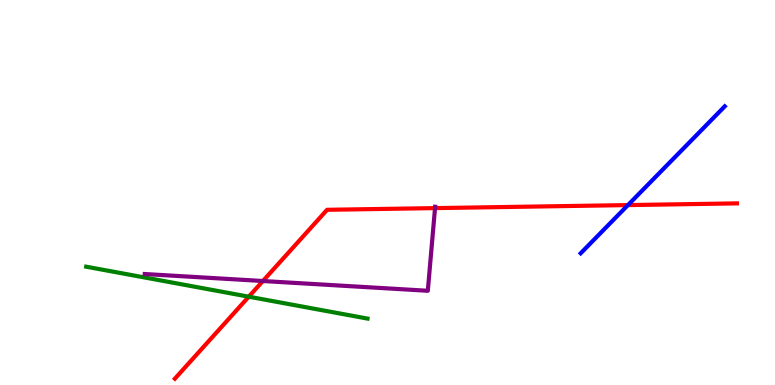[{'lines': ['blue', 'red'], 'intersections': [{'x': 8.1, 'y': 4.67}]}, {'lines': ['green', 'red'], 'intersections': [{'x': 3.21, 'y': 2.29}]}, {'lines': ['purple', 'red'], 'intersections': [{'x': 3.39, 'y': 2.7}, {'x': 5.61, 'y': 4.59}]}, {'lines': ['blue', 'green'], 'intersections': []}, {'lines': ['blue', 'purple'], 'intersections': []}, {'lines': ['green', 'purple'], 'intersections': []}]